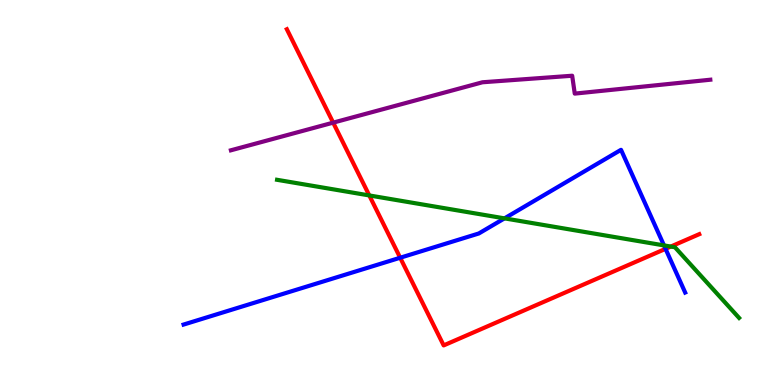[{'lines': ['blue', 'red'], 'intersections': [{'x': 5.16, 'y': 3.31}, {'x': 8.59, 'y': 3.54}]}, {'lines': ['green', 'red'], 'intersections': [{'x': 4.76, 'y': 4.92}, {'x': 8.66, 'y': 3.6}]}, {'lines': ['purple', 'red'], 'intersections': [{'x': 4.3, 'y': 6.81}]}, {'lines': ['blue', 'green'], 'intersections': [{'x': 6.51, 'y': 4.33}, {'x': 8.57, 'y': 3.63}]}, {'lines': ['blue', 'purple'], 'intersections': []}, {'lines': ['green', 'purple'], 'intersections': []}]